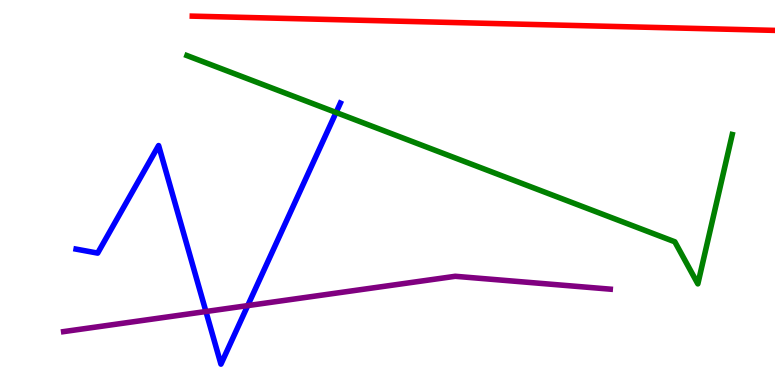[{'lines': ['blue', 'red'], 'intersections': []}, {'lines': ['green', 'red'], 'intersections': []}, {'lines': ['purple', 'red'], 'intersections': []}, {'lines': ['blue', 'green'], 'intersections': [{'x': 4.34, 'y': 7.08}]}, {'lines': ['blue', 'purple'], 'intersections': [{'x': 2.66, 'y': 1.91}, {'x': 3.2, 'y': 2.06}]}, {'lines': ['green', 'purple'], 'intersections': []}]